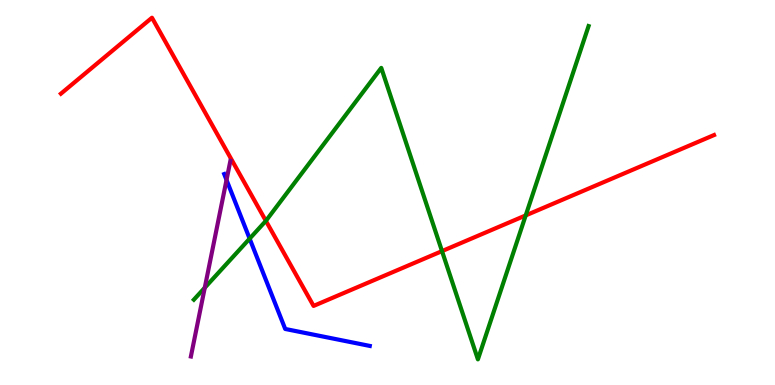[{'lines': ['blue', 'red'], 'intersections': []}, {'lines': ['green', 'red'], 'intersections': [{'x': 3.43, 'y': 4.26}, {'x': 5.7, 'y': 3.48}, {'x': 6.78, 'y': 4.41}]}, {'lines': ['purple', 'red'], 'intersections': []}, {'lines': ['blue', 'green'], 'intersections': [{'x': 3.22, 'y': 3.8}]}, {'lines': ['blue', 'purple'], 'intersections': [{'x': 2.92, 'y': 5.33}]}, {'lines': ['green', 'purple'], 'intersections': [{'x': 2.64, 'y': 2.53}]}]